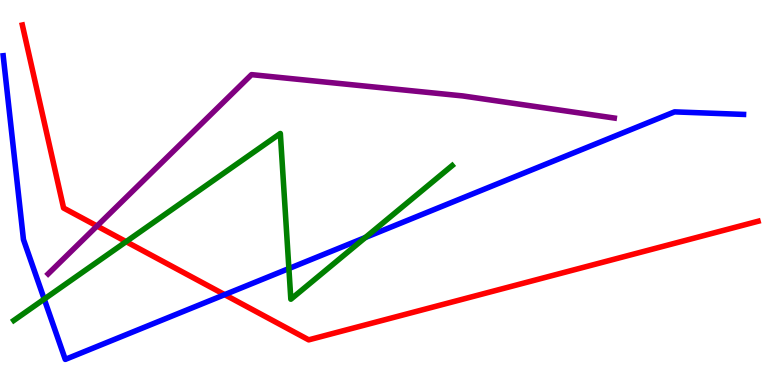[{'lines': ['blue', 'red'], 'intersections': [{'x': 2.9, 'y': 2.35}]}, {'lines': ['green', 'red'], 'intersections': [{'x': 1.63, 'y': 3.72}]}, {'lines': ['purple', 'red'], 'intersections': [{'x': 1.25, 'y': 4.13}]}, {'lines': ['blue', 'green'], 'intersections': [{'x': 0.571, 'y': 2.23}, {'x': 3.73, 'y': 3.02}, {'x': 4.71, 'y': 3.83}]}, {'lines': ['blue', 'purple'], 'intersections': []}, {'lines': ['green', 'purple'], 'intersections': []}]